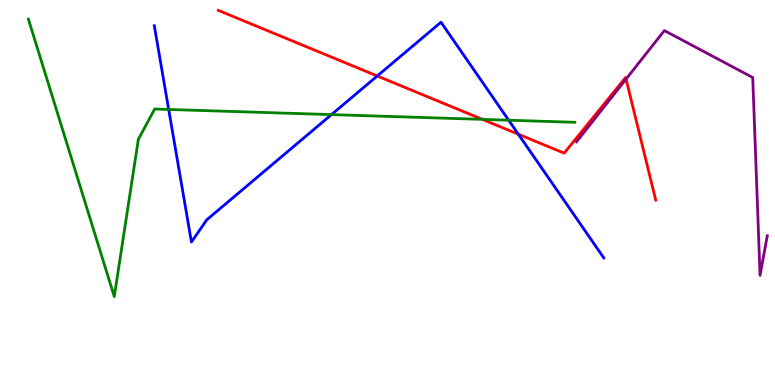[{'lines': ['blue', 'red'], 'intersections': [{'x': 4.87, 'y': 8.03}, {'x': 6.69, 'y': 6.51}]}, {'lines': ['green', 'red'], 'intersections': [{'x': 6.22, 'y': 6.9}]}, {'lines': ['purple', 'red'], 'intersections': [{'x': 8.08, 'y': 7.95}]}, {'lines': ['blue', 'green'], 'intersections': [{'x': 2.18, 'y': 7.16}, {'x': 4.28, 'y': 7.02}, {'x': 6.56, 'y': 6.88}]}, {'lines': ['blue', 'purple'], 'intersections': []}, {'lines': ['green', 'purple'], 'intersections': []}]